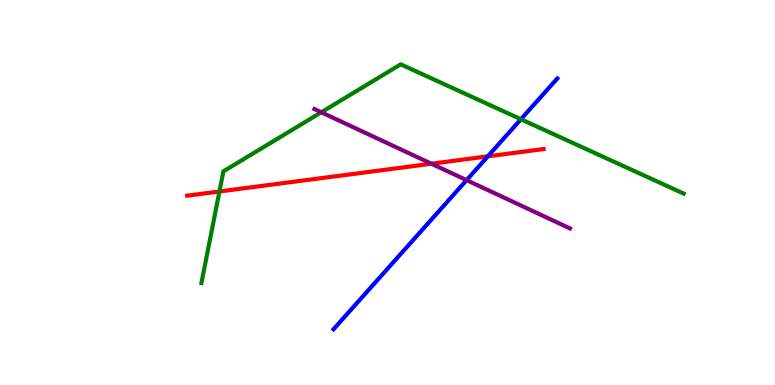[{'lines': ['blue', 'red'], 'intersections': [{'x': 6.29, 'y': 5.94}]}, {'lines': ['green', 'red'], 'intersections': [{'x': 2.83, 'y': 5.03}]}, {'lines': ['purple', 'red'], 'intersections': [{'x': 5.57, 'y': 5.75}]}, {'lines': ['blue', 'green'], 'intersections': [{'x': 6.72, 'y': 6.9}]}, {'lines': ['blue', 'purple'], 'intersections': [{'x': 6.02, 'y': 5.32}]}, {'lines': ['green', 'purple'], 'intersections': [{'x': 4.15, 'y': 7.08}]}]